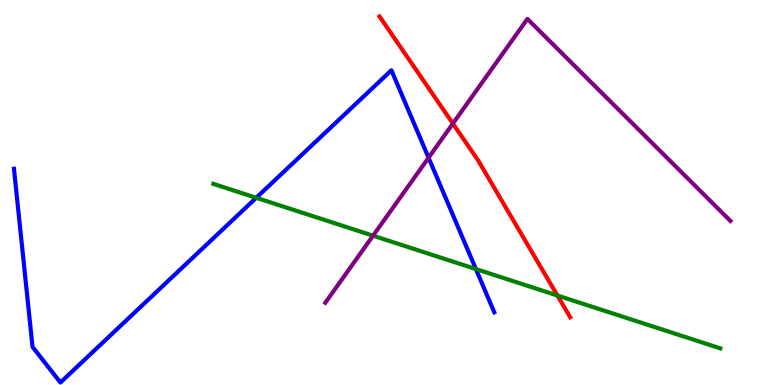[{'lines': ['blue', 'red'], 'intersections': []}, {'lines': ['green', 'red'], 'intersections': [{'x': 7.19, 'y': 2.32}]}, {'lines': ['purple', 'red'], 'intersections': [{'x': 5.84, 'y': 6.79}]}, {'lines': ['blue', 'green'], 'intersections': [{'x': 3.31, 'y': 4.86}, {'x': 6.14, 'y': 3.01}]}, {'lines': ['blue', 'purple'], 'intersections': [{'x': 5.53, 'y': 5.9}]}, {'lines': ['green', 'purple'], 'intersections': [{'x': 4.81, 'y': 3.88}]}]